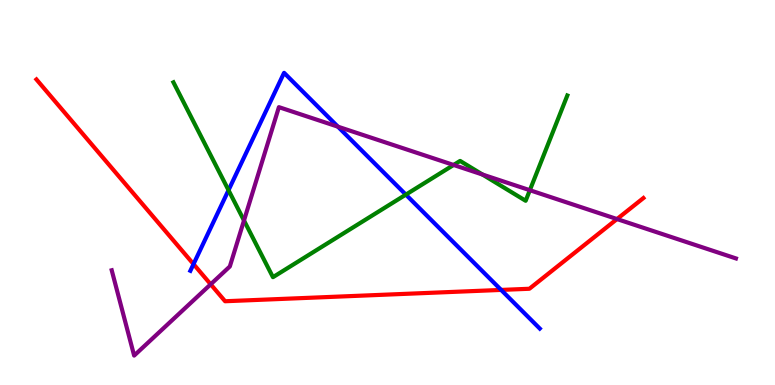[{'lines': ['blue', 'red'], 'intersections': [{'x': 2.5, 'y': 3.14}, {'x': 6.47, 'y': 2.47}]}, {'lines': ['green', 'red'], 'intersections': []}, {'lines': ['purple', 'red'], 'intersections': [{'x': 2.72, 'y': 2.62}, {'x': 7.96, 'y': 4.31}]}, {'lines': ['blue', 'green'], 'intersections': [{'x': 2.95, 'y': 5.06}, {'x': 5.24, 'y': 4.94}]}, {'lines': ['blue', 'purple'], 'intersections': [{'x': 4.36, 'y': 6.71}]}, {'lines': ['green', 'purple'], 'intersections': [{'x': 3.15, 'y': 4.27}, {'x': 5.85, 'y': 5.72}, {'x': 6.23, 'y': 5.47}, {'x': 6.84, 'y': 5.06}]}]